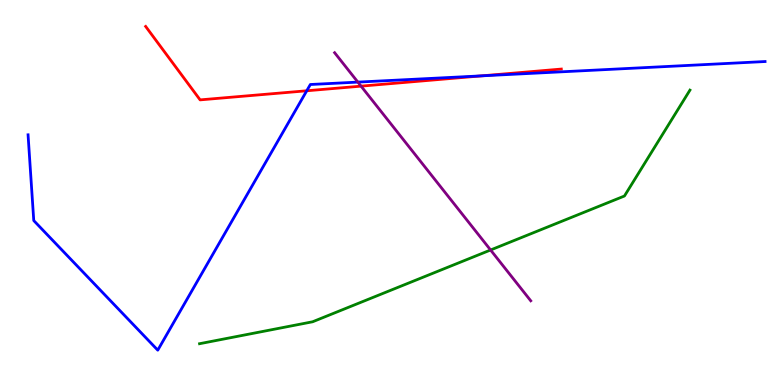[{'lines': ['blue', 'red'], 'intersections': [{'x': 3.96, 'y': 7.64}, {'x': 6.22, 'y': 8.03}]}, {'lines': ['green', 'red'], 'intersections': []}, {'lines': ['purple', 'red'], 'intersections': [{'x': 4.66, 'y': 7.76}]}, {'lines': ['blue', 'green'], 'intersections': []}, {'lines': ['blue', 'purple'], 'intersections': [{'x': 4.62, 'y': 7.87}]}, {'lines': ['green', 'purple'], 'intersections': [{'x': 6.33, 'y': 3.51}]}]